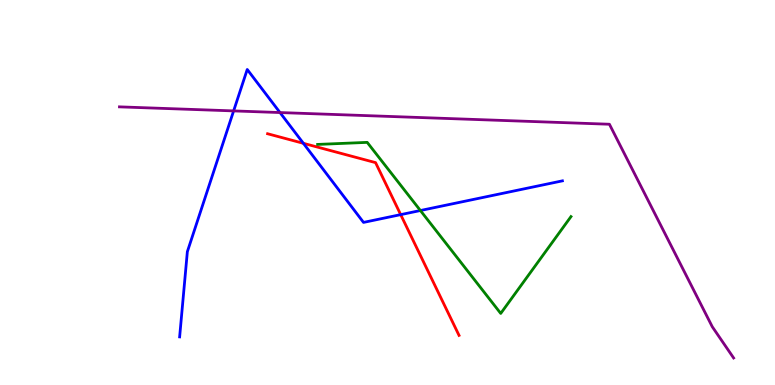[{'lines': ['blue', 'red'], 'intersections': [{'x': 3.91, 'y': 6.28}, {'x': 5.17, 'y': 4.43}]}, {'lines': ['green', 'red'], 'intersections': []}, {'lines': ['purple', 'red'], 'intersections': []}, {'lines': ['blue', 'green'], 'intersections': [{'x': 5.42, 'y': 4.53}]}, {'lines': ['blue', 'purple'], 'intersections': [{'x': 3.01, 'y': 7.12}, {'x': 3.61, 'y': 7.08}]}, {'lines': ['green', 'purple'], 'intersections': []}]